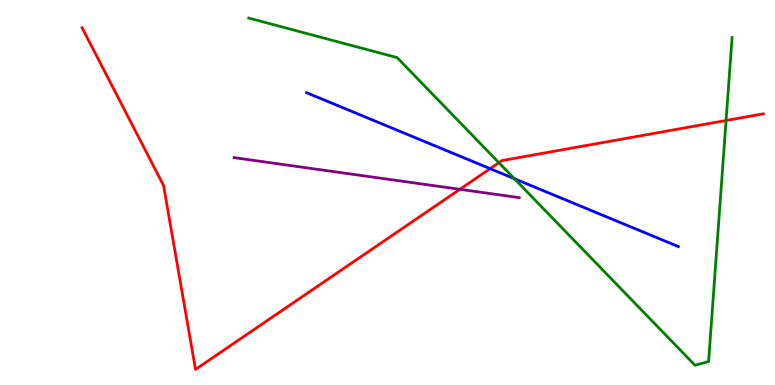[{'lines': ['blue', 'red'], 'intersections': [{'x': 6.32, 'y': 5.62}]}, {'lines': ['green', 'red'], 'intersections': [{'x': 6.44, 'y': 5.77}, {'x': 9.37, 'y': 6.87}]}, {'lines': ['purple', 'red'], 'intersections': [{'x': 5.93, 'y': 5.08}]}, {'lines': ['blue', 'green'], 'intersections': [{'x': 6.64, 'y': 5.36}]}, {'lines': ['blue', 'purple'], 'intersections': []}, {'lines': ['green', 'purple'], 'intersections': []}]